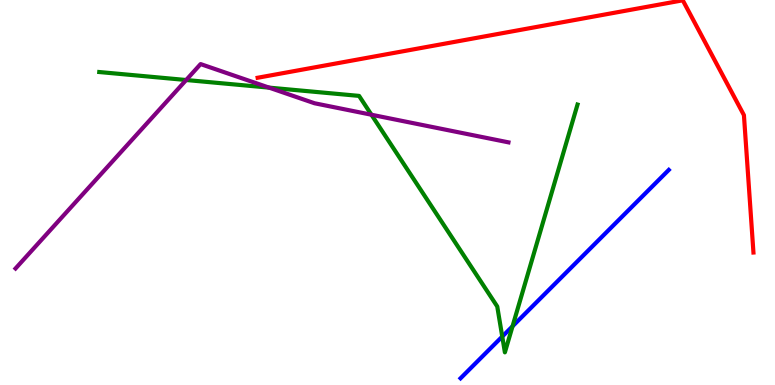[{'lines': ['blue', 'red'], 'intersections': []}, {'lines': ['green', 'red'], 'intersections': []}, {'lines': ['purple', 'red'], 'intersections': []}, {'lines': ['blue', 'green'], 'intersections': [{'x': 6.48, 'y': 1.26}, {'x': 6.61, 'y': 1.53}]}, {'lines': ['blue', 'purple'], 'intersections': []}, {'lines': ['green', 'purple'], 'intersections': [{'x': 2.4, 'y': 7.92}, {'x': 3.47, 'y': 7.72}, {'x': 4.79, 'y': 7.02}]}]